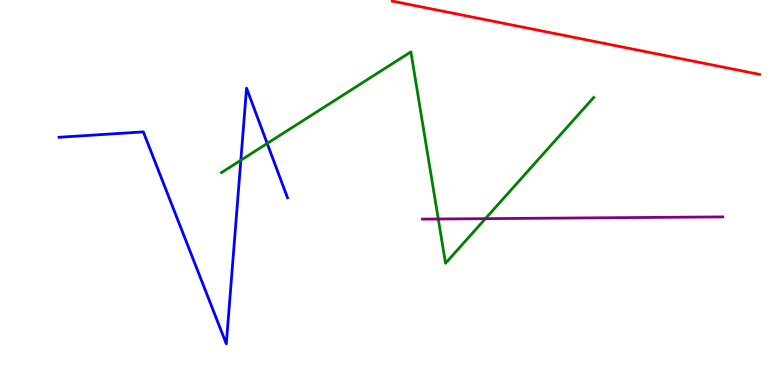[{'lines': ['blue', 'red'], 'intersections': []}, {'lines': ['green', 'red'], 'intersections': []}, {'lines': ['purple', 'red'], 'intersections': []}, {'lines': ['blue', 'green'], 'intersections': [{'x': 3.11, 'y': 5.84}, {'x': 3.45, 'y': 6.27}]}, {'lines': ['blue', 'purple'], 'intersections': []}, {'lines': ['green', 'purple'], 'intersections': [{'x': 5.66, 'y': 4.31}, {'x': 6.26, 'y': 4.32}]}]